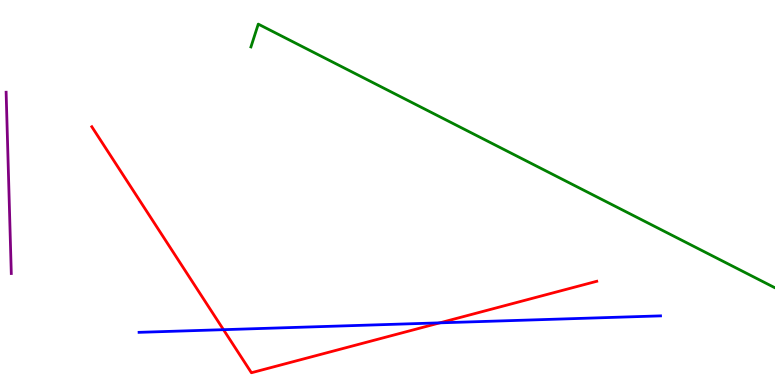[{'lines': ['blue', 'red'], 'intersections': [{'x': 2.88, 'y': 1.44}, {'x': 5.68, 'y': 1.61}]}, {'lines': ['green', 'red'], 'intersections': []}, {'lines': ['purple', 'red'], 'intersections': []}, {'lines': ['blue', 'green'], 'intersections': []}, {'lines': ['blue', 'purple'], 'intersections': []}, {'lines': ['green', 'purple'], 'intersections': []}]